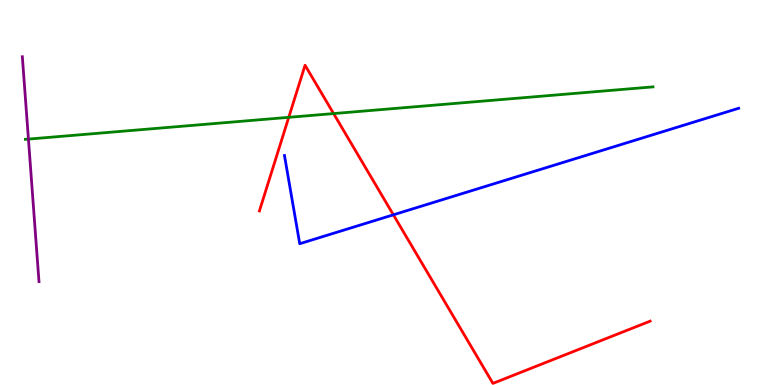[{'lines': ['blue', 'red'], 'intersections': [{'x': 5.08, 'y': 4.42}]}, {'lines': ['green', 'red'], 'intersections': [{'x': 3.73, 'y': 6.95}, {'x': 4.3, 'y': 7.05}]}, {'lines': ['purple', 'red'], 'intersections': []}, {'lines': ['blue', 'green'], 'intersections': []}, {'lines': ['blue', 'purple'], 'intersections': []}, {'lines': ['green', 'purple'], 'intersections': [{'x': 0.367, 'y': 6.39}]}]